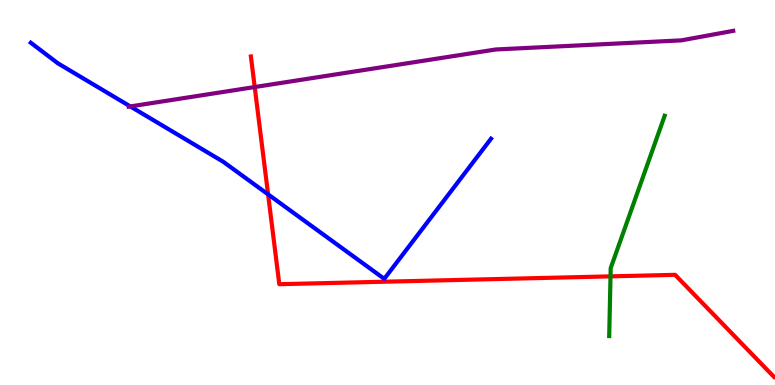[{'lines': ['blue', 'red'], 'intersections': [{'x': 3.46, 'y': 4.95}]}, {'lines': ['green', 'red'], 'intersections': [{'x': 7.88, 'y': 2.82}]}, {'lines': ['purple', 'red'], 'intersections': [{'x': 3.29, 'y': 7.74}]}, {'lines': ['blue', 'green'], 'intersections': []}, {'lines': ['blue', 'purple'], 'intersections': [{'x': 1.68, 'y': 7.24}]}, {'lines': ['green', 'purple'], 'intersections': []}]